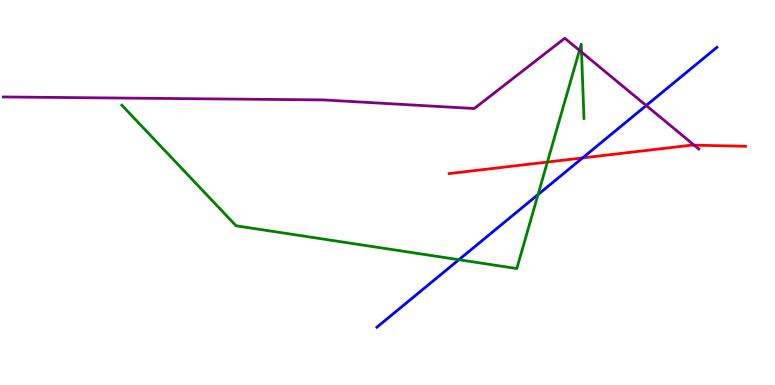[{'lines': ['blue', 'red'], 'intersections': [{'x': 7.52, 'y': 5.9}]}, {'lines': ['green', 'red'], 'intersections': [{'x': 7.06, 'y': 5.79}]}, {'lines': ['purple', 'red'], 'intersections': [{'x': 8.96, 'y': 6.23}]}, {'lines': ['blue', 'green'], 'intersections': [{'x': 5.92, 'y': 3.25}, {'x': 6.94, 'y': 4.95}]}, {'lines': ['blue', 'purple'], 'intersections': [{'x': 8.34, 'y': 7.26}]}, {'lines': ['green', 'purple'], 'intersections': [{'x': 7.48, 'y': 8.69}, {'x': 7.5, 'y': 8.65}]}]